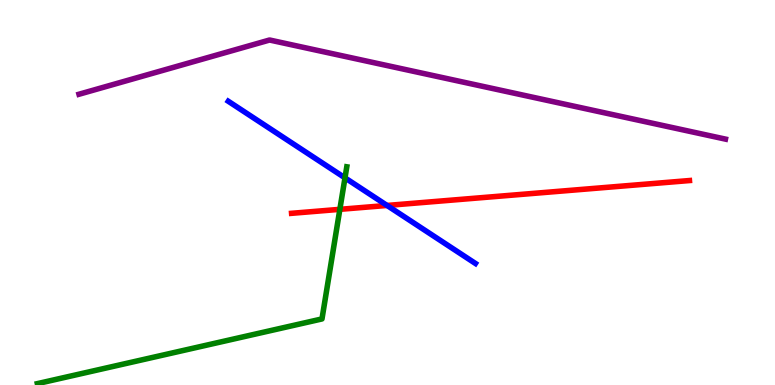[{'lines': ['blue', 'red'], 'intersections': [{'x': 4.99, 'y': 4.66}]}, {'lines': ['green', 'red'], 'intersections': [{'x': 4.39, 'y': 4.56}]}, {'lines': ['purple', 'red'], 'intersections': []}, {'lines': ['blue', 'green'], 'intersections': [{'x': 4.45, 'y': 5.38}]}, {'lines': ['blue', 'purple'], 'intersections': []}, {'lines': ['green', 'purple'], 'intersections': []}]